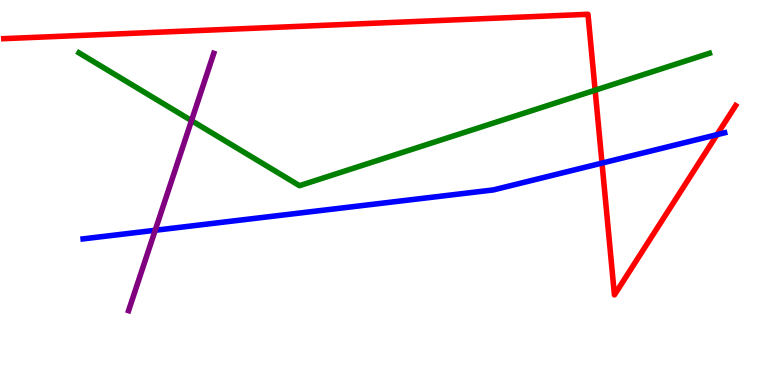[{'lines': ['blue', 'red'], 'intersections': [{'x': 7.77, 'y': 5.76}, {'x': 9.25, 'y': 6.5}]}, {'lines': ['green', 'red'], 'intersections': [{'x': 7.68, 'y': 7.66}]}, {'lines': ['purple', 'red'], 'intersections': []}, {'lines': ['blue', 'green'], 'intersections': []}, {'lines': ['blue', 'purple'], 'intersections': [{'x': 2.0, 'y': 4.02}]}, {'lines': ['green', 'purple'], 'intersections': [{'x': 2.47, 'y': 6.87}]}]